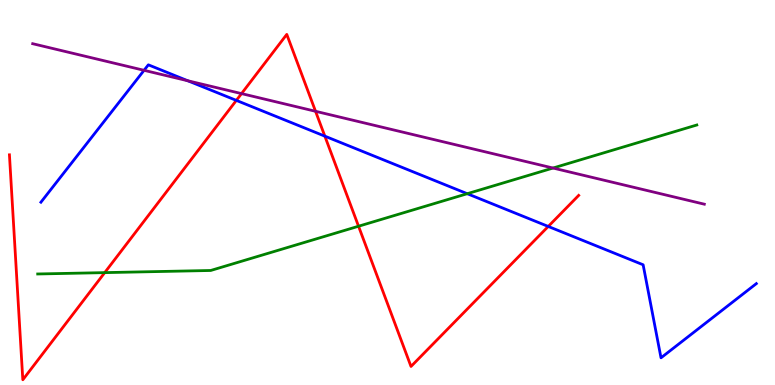[{'lines': ['blue', 'red'], 'intersections': [{'x': 3.05, 'y': 7.39}, {'x': 4.19, 'y': 6.46}, {'x': 7.07, 'y': 4.12}]}, {'lines': ['green', 'red'], 'intersections': [{'x': 1.35, 'y': 2.92}, {'x': 4.63, 'y': 4.12}]}, {'lines': ['purple', 'red'], 'intersections': [{'x': 3.12, 'y': 7.57}, {'x': 4.07, 'y': 7.11}]}, {'lines': ['blue', 'green'], 'intersections': [{'x': 6.03, 'y': 4.97}]}, {'lines': ['blue', 'purple'], 'intersections': [{'x': 1.86, 'y': 8.17}, {'x': 2.42, 'y': 7.9}]}, {'lines': ['green', 'purple'], 'intersections': [{'x': 7.14, 'y': 5.64}]}]